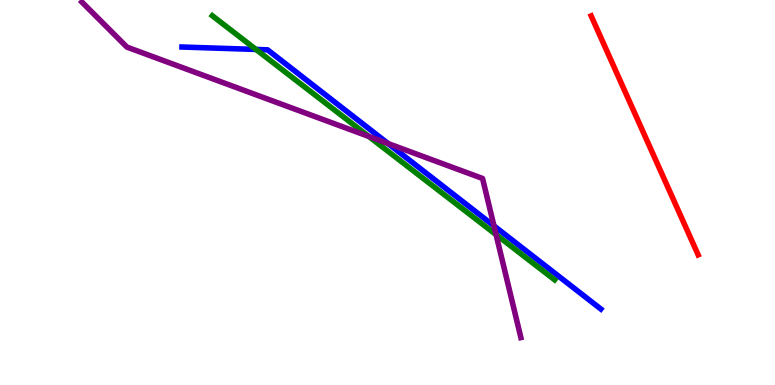[{'lines': ['blue', 'red'], 'intersections': []}, {'lines': ['green', 'red'], 'intersections': []}, {'lines': ['purple', 'red'], 'intersections': []}, {'lines': ['blue', 'green'], 'intersections': [{'x': 3.3, 'y': 8.72}]}, {'lines': ['blue', 'purple'], 'intersections': [{'x': 5.01, 'y': 6.27}, {'x': 6.37, 'y': 4.13}]}, {'lines': ['green', 'purple'], 'intersections': [{'x': 4.76, 'y': 6.46}, {'x': 6.4, 'y': 3.91}]}]